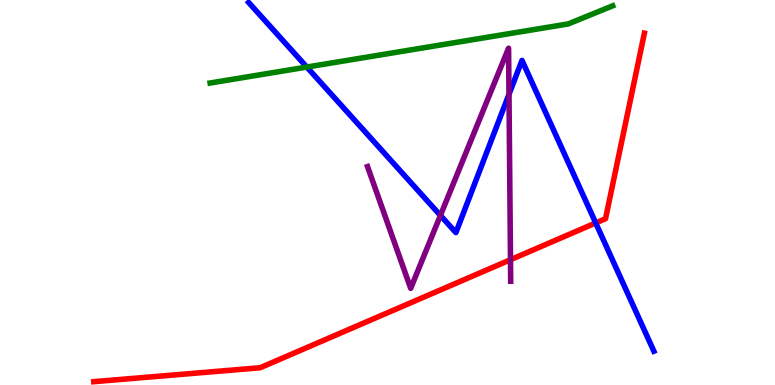[{'lines': ['blue', 'red'], 'intersections': [{'x': 7.69, 'y': 4.21}]}, {'lines': ['green', 'red'], 'intersections': []}, {'lines': ['purple', 'red'], 'intersections': [{'x': 6.59, 'y': 3.25}]}, {'lines': ['blue', 'green'], 'intersections': [{'x': 3.96, 'y': 8.26}]}, {'lines': ['blue', 'purple'], 'intersections': [{'x': 5.68, 'y': 4.4}, {'x': 6.57, 'y': 7.55}]}, {'lines': ['green', 'purple'], 'intersections': []}]